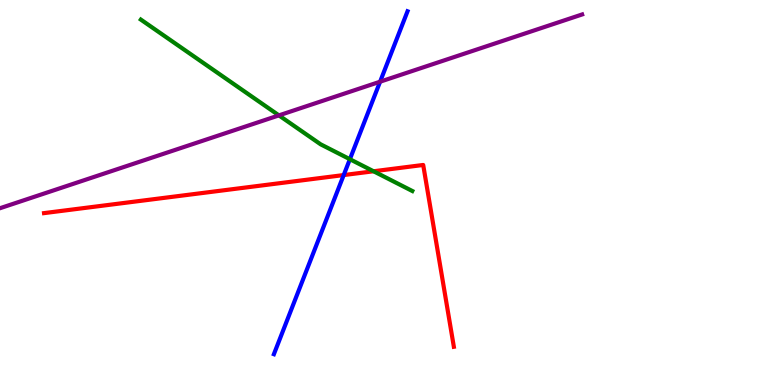[{'lines': ['blue', 'red'], 'intersections': [{'x': 4.43, 'y': 5.45}]}, {'lines': ['green', 'red'], 'intersections': [{'x': 4.82, 'y': 5.55}]}, {'lines': ['purple', 'red'], 'intersections': []}, {'lines': ['blue', 'green'], 'intersections': [{'x': 4.51, 'y': 5.86}]}, {'lines': ['blue', 'purple'], 'intersections': [{'x': 4.9, 'y': 7.88}]}, {'lines': ['green', 'purple'], 'intersections': [{'x': 3.6, 'y': 7.0}]}]